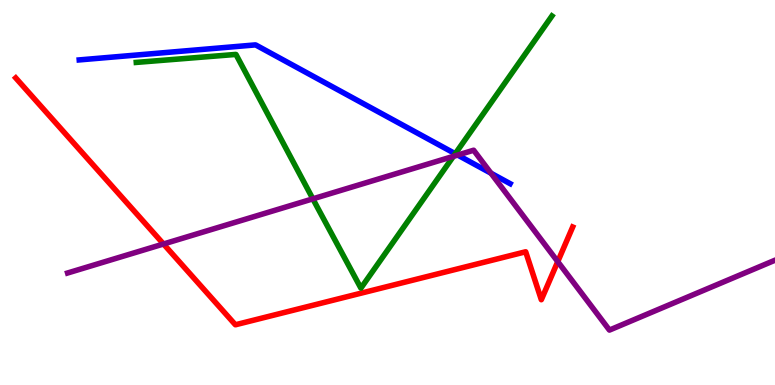[{'lines': ['blue', 'red'], 'intersections': []}, {'lines': ['green', 'red'], 'intersections': []}, {'lines': ['purple', 'red'], 'intersections': [{'x': 2.11, 'y': 3.66}, {'x': 7.2, 'y': 3.2}]}, {'lines': ['blue', 'green'], 'intersections': [{'x': 5.87, 'y': 6.01}]}, {'lines': ['blue', 'purple'], 'intersections': [{'x': 5.91, 'y': 5.97}, {'x': 6.34, 'y': 5.5}]}, {'lines': ['green', 'purple'], 'intersections': [{'x': 4.04, 'y': 4.84}, {'x': 5.85, 'y': 5.94}]}]